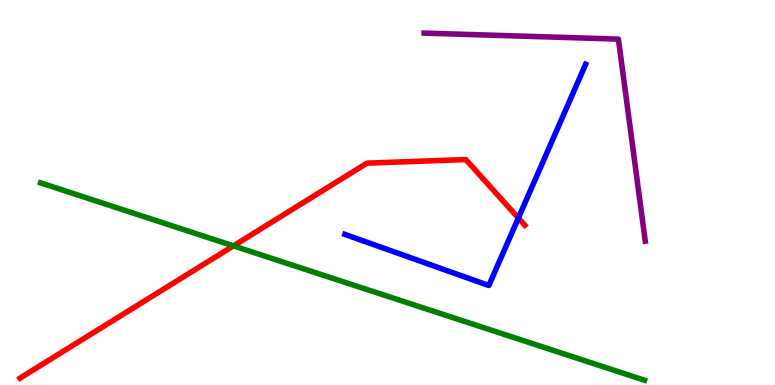[{'lines': ['blue', 'red'], 'intersections': [{'x': 6.69, 'y': 4.34}]}, {'lines': ['green', 'red'], 'intersections': [{'x': 3.01, 'y': 3.61}]}, {'lines': ['purple', 'red'], 'intersections': []}, {'lines': ['blue', 'green'], 'intersections': []}, {'lines': ['blue', 'purple'], 'intersections': []}, {'lines': ['green', 'purple'], 'intersections': []}]